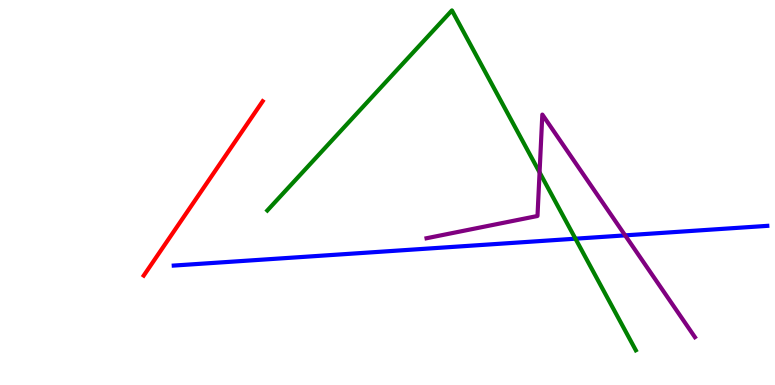[{'lines': ['blue', 'red'], 'intersections': []}, {'lines': ['green', 'red'], 'intersections': []}, {'lines': ['purple', 'red'], 'intersections': []}, {'lines': ['blue', 'green'], 'intersections': [{'x': 7.43, 'y': 3.8}]}, {'lines': ['blue', 'purple'], 'intersections': [{'x': 8.07, 'y': 3.89}]}, {'lines': ['green', 'purple'], 'intersections': [{'x': 6.96, 'y': 5.52}]}]